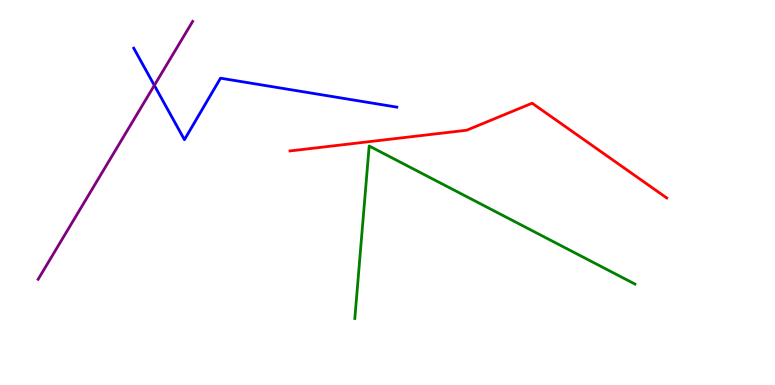[{'lines': ['blue', 'red'], 'intersections': []}, {'lines': ['green', 'red'], 'intersections': []}, {'lines': ['purple', 'red'], 'intersections': []}, {'lines': ['blue', 'green'], 'intersections': []}, {'lines': ['blue', 'purple'], 'intersections': [{'x': 1.99, 'y': 7.78}]}, {'lines': ['green', 'purple'], 'intersections': []}]